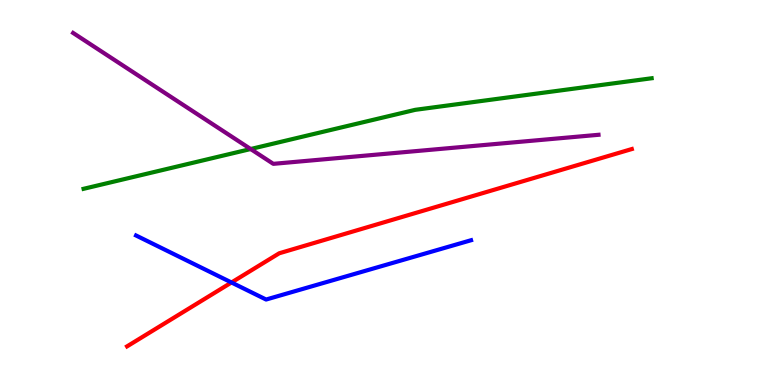[{'lines': ['blue', 'red'], 'intersections': [{'x': 2.99, 'y': 2.66}]}, {'lines': ['green', 'red'], 'intersections': []}, {'lines': ['purple', 'red'], 'intersections': []}, {'lines': ['blue', 'green'], 'intersections': []}, {'lines': ['blue', 'purple'], 'intersections': []}, {'lines': ['green', 'purple'], 'intersections': [{'x': 3.23, 'y': 6.13}]}]